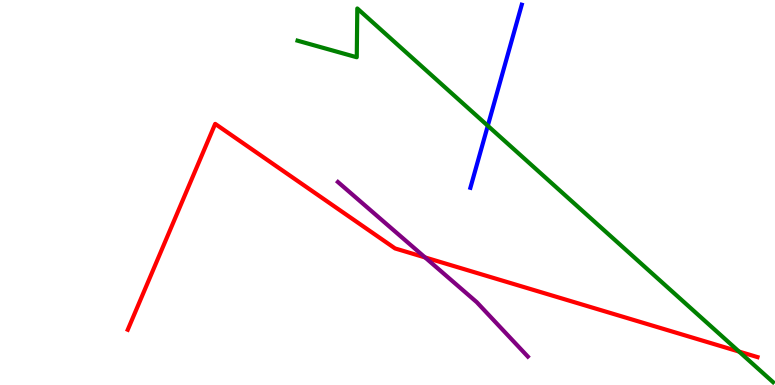[{'lines': ['blue', 'red'], 'intersections': []}, {'lines': ['green', 'red'], 'intersections': [{'x': 9.54, 'y': 0.868}]}, {'lines': ['purple', 'red'], 'intersections': [{'x': 5.48, 'y': 3.31}]}, {'lines': ['blue', 'green'], 'intersections': [{'x': 6.29, 'y': 6.73}]}, {'lines': ['blue', 'purple'], 'intersections': []}, {'lines': ['green', 'purple'], 'intersections': []}]